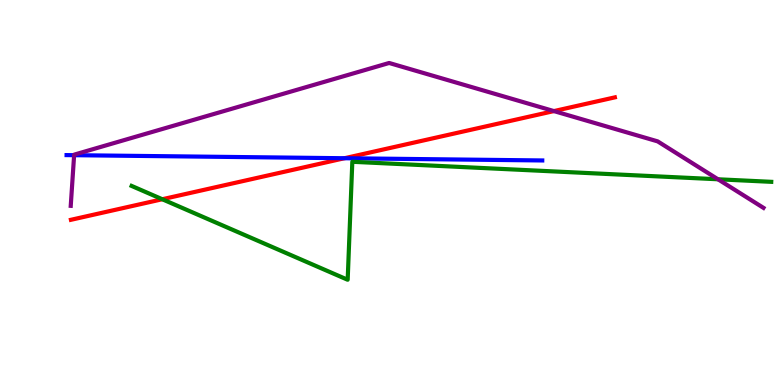[{'lines': ['blue', 'red'], 'intersections': [{'x': 4.44, 'y': 5.89}]}, {'lines': ['green', 'red'], 'intersections': [{'x': 2.09, 'y': 4.82}]}, {'lines': ['purple', 'red'], 'intersections': [{'x': 7.15, 'y': 7.11}]}, {'lines': ['blue', 'green'], 'intersections': []}, {'lines': ['blue', 'purple'], 'intersections': [{'x': 0.956, 'y': 5.97}]}, {'lines': ['green', 'purple'], 'intersections': [{'x': 9.26, 'y': 5.34}]}]